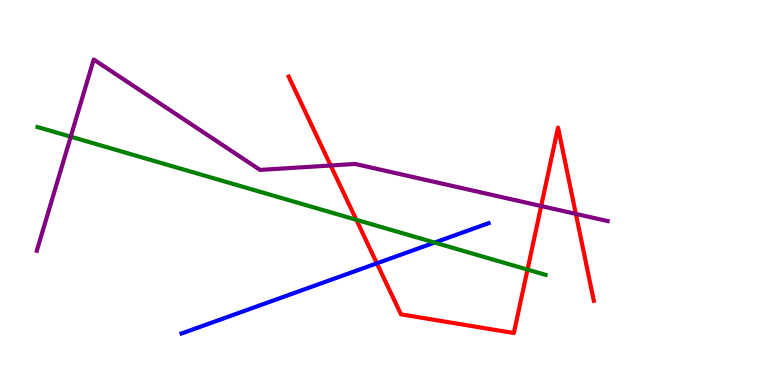[{'lines': ['blue', 'red'], 'intersections': [{'x': 4.86, 'y': 3.16}]}, {'lines': ['green', 'red'], 'intersections': [{'x': 4.6, 'y': 4.29}, {'x': 6.81, 'y': 3.0}]}, {'lines': ['purple', 'red'], 'intersections': [{'x': 4.27, 'y': 5.7}, {'x': 6.98, 'y': 4.65}, {'x': 7.43, 'y': 4.44}]}, {'lines': ['blue', 'green'], 'intersections': [{'x': 5.61, 'y': 3.7}]}, {'lines': ['blue', 'purple'], 'intersections': []}, {'lines': ['green', 'purple'], 'intersections': [{'x': 0.913, 'y': 6.45}]}]